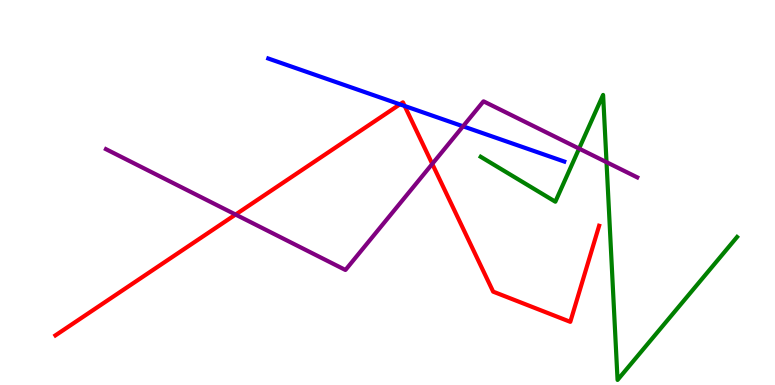[{'lines': ['blue', 'red'], 'intersections': [{'x': 5.16, 'y': 7.29}, {'x': 5.22, 'y': 7.25}]}, {'lines': ['green', 'red'], 'intersections': []}, {'lines': ['purple', 'red'], 'intersections': [{'x': 3.04, 'y': 4.43}, {'x': 5.58, 'y': 5.74}]}, {'lines': ['blue', 'green'], 'intersections': []}, {'lines': ['blue', 'purple'], 'intersections': [{'x': 5.97, 'y': 6.72}]}, {'lines': ['green', 'purple'], 'intersections': [{'x': 7.47, 'y': 6.14}, {'x': 7.83, 'y': 5.79}]}]